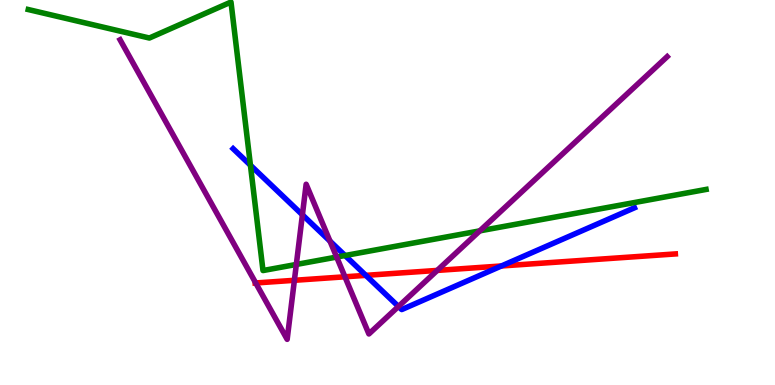[{'lines': ['blue', 'red'], 'intersections': [{'x': 4.72, 'y': 2.85}, {'x': 6.47, 'y': 3.09}]}, {'lines': ['green', 'red'], 'intersections': []}, {'lines': ['purple', 'red'], 'intersections': [{'x': 3.3, 'y': 2.65}, {'x': 3.8, 'y': 2.72}, {'x': 4.45, 'y': 2.81}, {'x': 5.64, 'y': 2.98}]}, {'lines': ['blue', 'green'], 'intersections': [{'x': 3.23, 'y': 5.71}, {'x': 4.45, 'y': 3.36}]}, {'lines': ['blue', 'purple'], 'intersections': [{'x': 3.9, 'y': 4.42}, {'x': 4.26, 'y': 3.74}, {'x': 5.14, 'y': 2.04}]}, {'lines': ['green', 'purple'], 'intersections': [{'x': 3.82, 'y': 3.13}, {'x': 4.34, 'y': 3.32}, {'x': 6.19, 'y': 4.0}]}]